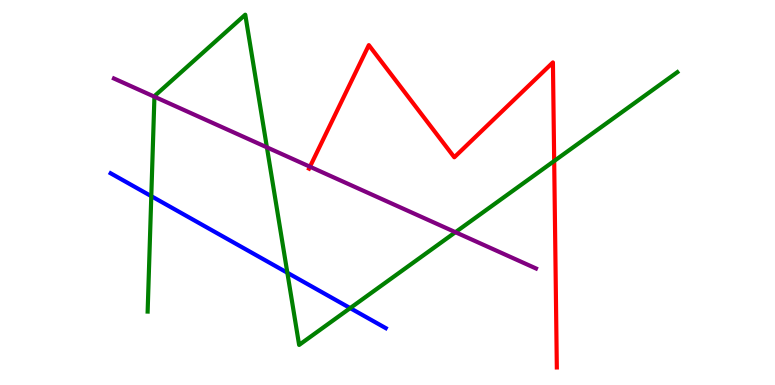[{'lines': ['blue', 'red'], 'intersections': []}, {'lines': ['green', 'red'], 'intersections': [{'x': 7.15, 'y': 5.82}]}, {'lines': ['purple', 'red'], 'intersections': [{'x': 4.0, 'y': 5.67}]}, {'lines': ['blue', 'green'], 'intersections': [{'x': 1.95, 'y': 4.9}, {'x': 3.71, 'y': 2.92}, {'x': 4.52, 'y': 2.0}]}, {'lines': ['blue', 'purple'], 'intersections': []}, {'lines': ['green', 'purple'], 'intersections': [{'x': 1.99, 'y': 7.49}, {'x': 3.44, 'y': 6.17}, {'x': 5.88, 'y': 3.97}]}]